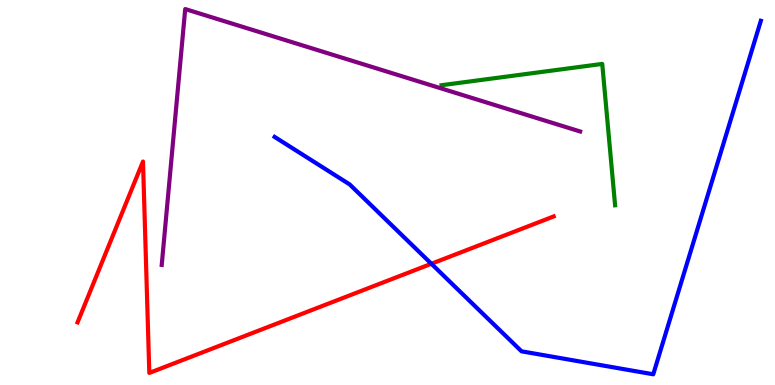[{'lines': ['blue', 'red'], 'intersections': [{'x': 5.57, 'y': 3.15}]}, {'lines': ['green', 'red'], 'intersections': []}, {'lines': ['purple', 'red'], 'intersections': []}, {'lines': ['blue', 'green'], 'intersections': []}, {'lines': ['blue', 'purple'], 'intersections': []}, {'lines': ['green', 'purple'], 'intersections': []}]